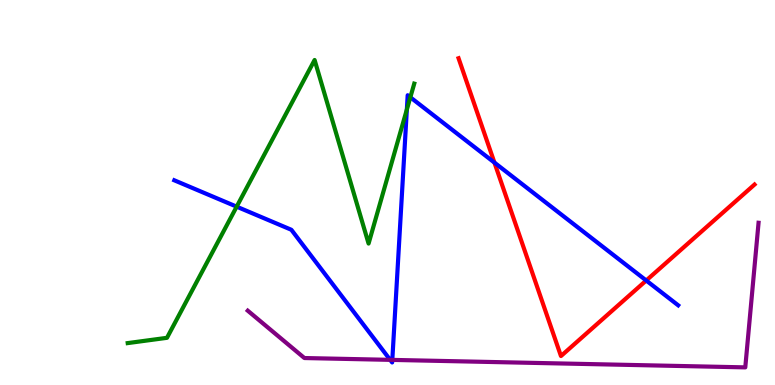[{'lines': ['blue', 'red'], 'intersections': [{'x': 6.38, 'y': 5.78}, {'x': 8.34, 'y': 2.71}]}, {'lines': ['green', 'red'], 'intersections': []}, {'lines': ['purple', 'red'], 'intersections': []}, {'lines': ['blue', 'green'], 'intersections': [{'x': 3.05, 'y': 4.63}, {'x': 5.25, 'y': 7.16}, {'x': 5.29, 'y': 7.47}]}, {'lines': ['blue', 'purple'], 'intersections': [{'x': 5.03, 'y': 0.653}, {'x': 5.06, 'y': 0.652}]}, {'lines': ['green', 'purple'], 'intersections': []}]